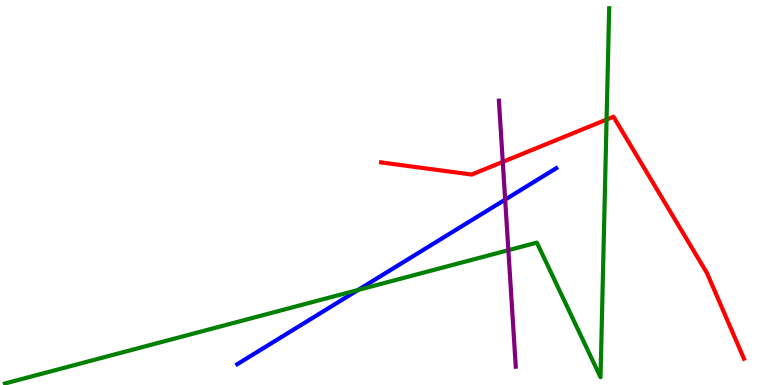[{'lines': ['blue', 'red'], 'intersections': []}, {'lines': ['green', 'red'], 'intersections': [{'x': 7.83, 'y': 6.89}]}, {'lines': ['purple', 'red'], 'intersections': [{'x': 6.49, 'y': 5.8}]}, {'lines': ['blue', 'green'], 'intersections': [{'x': 4.62, 'y': 2.47}]}, {'lines': ['blue', 'purple'], 'intersections': [{'x': 6.52, 'y': 4.82}]}, {'lines': ['green', 'purple'], 'intersections': [{'x': 6.56, 'y': 3.5}]}]